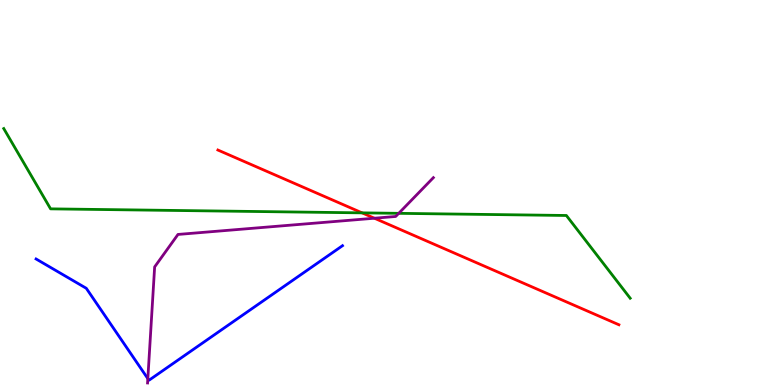[{'lines': ['blue', 'red'], 'intersections': []}, {'lines': ['green', 'red'], 'intersections': [{'x': 4.67, 'y': 4.47}]}, {'lines': ['purple', 'red'], 'intersections': [{'x': 4.83, 'y': 4.33}]}, {'lines': ['blue', 'green'], 'intersections': []}, {'lines': ['blue', 'purple'], 'intersections': [{'x': 1.91, 'y': 0.166}]}, {'lines': ['green', 'purple'], 'intersections': [{'x': 5.14, 'y': 4.46}]}]